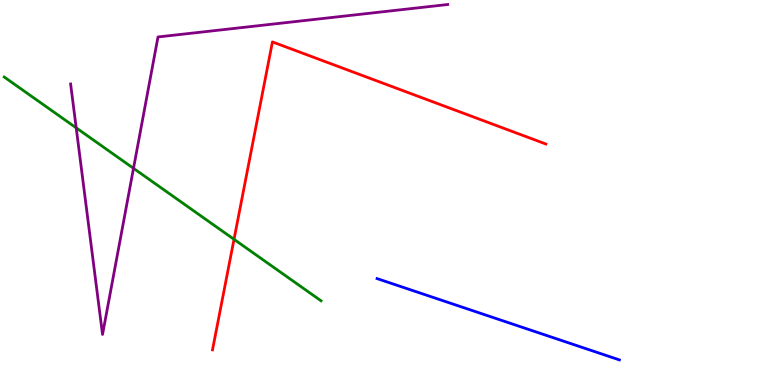[{'lines': ['blue', 'red'], 'intersections': []}, {'lines': ['green', 'red'], 'intersections': [{'x': 3.02, 'y': 3.78}]}, {'lines': ['purple', 'red'], 'intersections': []}, {'lines': ['blue', 'green'], 'intersections': []}, {'lines': ['blue', 'purple'], 'intersections': []}, {'lines': ['green', 'purple'], 'intersections': [{'x': 0.983, 'y': 6.68}, {'x': 1.72, 'y': 5.63}]}]